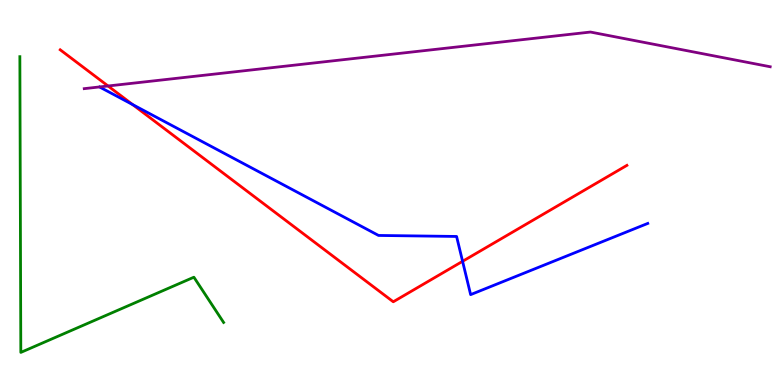[{'lines': ['blue', 'red'], 'intersections': [{'x': 1.71, 'y': 7.28}, {'x': 5.97, 'y': 3.21}]}, {'lines': ['green', 'red'], 'intersections': []}, {'lines': ['purple', 'red'], 'intersections': [{'x': 1.39, 'y': 7.77}]}, {'lines': ['blue', 'green'], 'intersections': []}, {'lines': ['blue', 'purple'], 'intersections': []}, {'lines': ['green', 'purple'], 'intersections': []}]